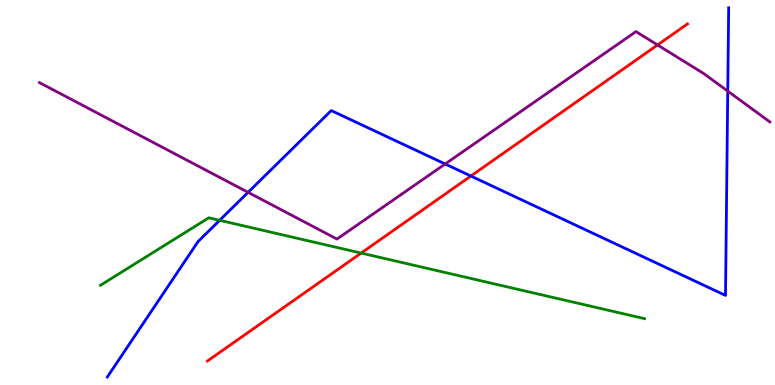[{'lines': ['blue', 'red'], 'intersections': [{'x': 6.08, 'y': 5.43}]}, {'lines': ['green', 'red'], 'intersections': [{'x': 4.66, 'y': 3.43}]}, {'lines': ['purple', 'red'], 'intersections': [{'x': 8.48, 'y': 8.83}]}, {'lines': ['blue', 'green'], 'intersections': [{'x': 2.83, 'y': 4.28}]}, {'lines': ['blue', 'purple'], 'intersections': [{'x': 3.2, 'y': 5.0}, {'x': 5.74, 'y': 5.74}, {'x': 9.39, 'y': 7.63}]}, {'lines': ['green', 'purple'], 'intersections': []}]